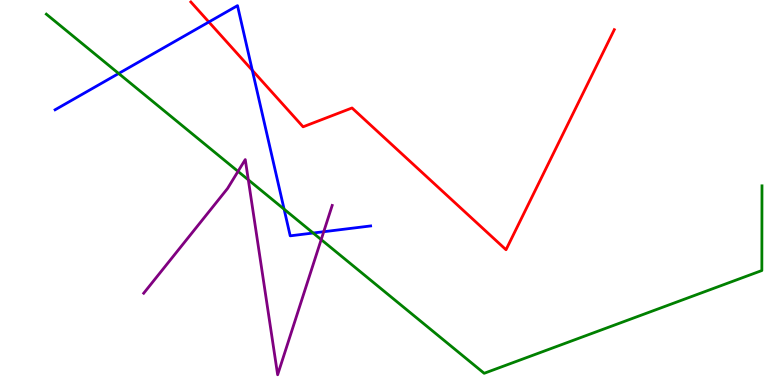[{'lines': ['blue', 'red'], 'intersections': [{'x': 2.69, 'y': 9.43}, {'x': 3.26, 'y': 8.17}]}, {'lines': ['green', 'red'], 'intersections': []}, {'lines': ['purple', 'red'], 'intersections': []}, {'lines': ['blue', 'green'], 'intersections': [{'x': 1.53, 'y': 8.09}, {'x': 3.67, 'y': 4.57}, {'x': 4.04, 'y': 3.95}]}, {'lines': ['blue', 'purple'], 'intersections': [{'x': 4.18, 'y': 3.98}]}, {'lines': ['green', 'purple'], 'intersections': [{'x': 3.07, 'y': 5.55}, {'x': 3.2, 'y': 5.33}, {'x': 4.14, 'y': 3.78}]}]